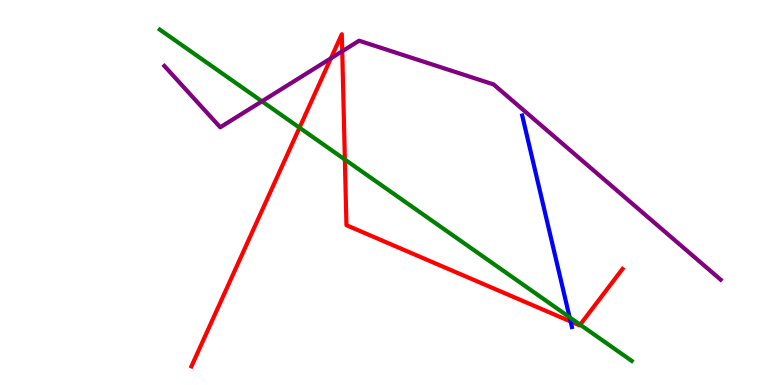[{'lines': ['blue', 'red'], 'intersections': [{'x': 7.36, 'y': 1.65}]}, {'lines': ['green', 'red'], 'intersections': [{'x': 3.86, 'y': 6.68}, {'x': 4.45, 'y': 5.86}, {'x': 7.49, 'y': 1.57}]}, {'lines': ['purple', 'red'], 'intersections': [{'x': 4.27, 'y': 8.49}, {'x': 4.42, 'y': 8.67}]}, {'lines': ['blue', 'green'], 'intersections': [{'x': 7.35, 'y': 1.76}]}, {'lines': ['blue', 'purple'], 'intersections': []}, {'lines': ['green', 'purple'], 'intersections': [{'x': 3.38, 'y': 7.37}]}]